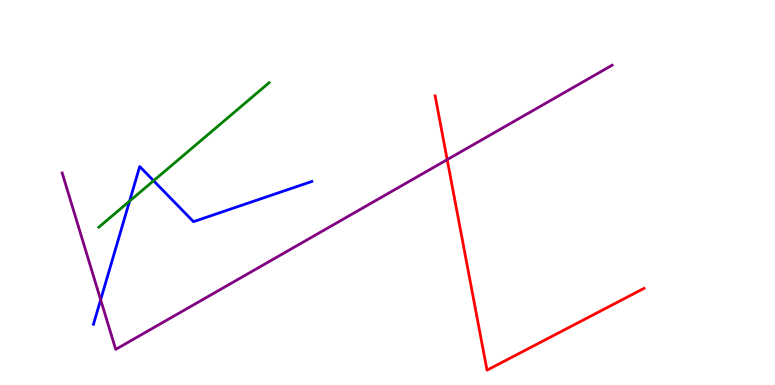[{'lines': ['blue', 'red'], 'intersections': []}, {'lines': ['green', 'red'], 'intersections': []}, {'lines': ['purple', 'red'], 'intersections': [{'x': 5.77, 'y': 5.85}]}, {'lines': ['blue', 'green'], 'intersections': [{'x': 1.67, 'y': 4.78}, {'x': 1.98, 'y': 5.31}]}, {'lines': ['blue', 'purple'], 'intersections': [{'x': 1.3, 'y': 2.21}]}, {'lines': ['green', 'purple'], 'intersections': []}]